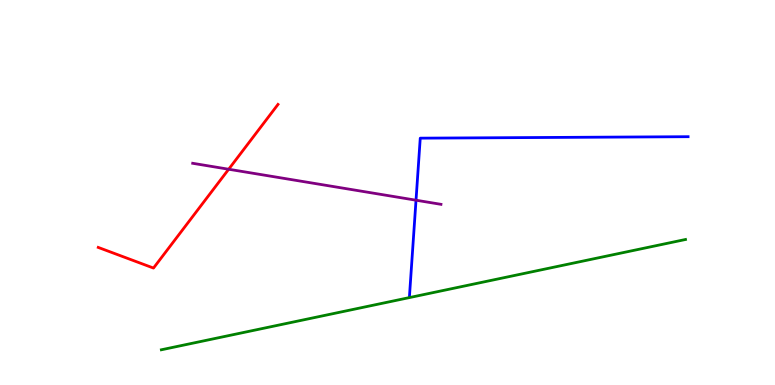[{'lines': ['blue', 'red'], 'intersections': []}, {'lines': ['green', 'red'], 'intersections': []}, {'lines': ['purple', 'red'], 'intersections': [{'x': 2.95, 'y': 5.6}]}, {'lines': ['blue', 'green'], 'intersections': []}, {'lines': ['blue', 'purple'], 'intersections': [{'x': 5.37, 'y': 4.8}]}, {'lines': ['green', 'purple'], 'intersections': []}]